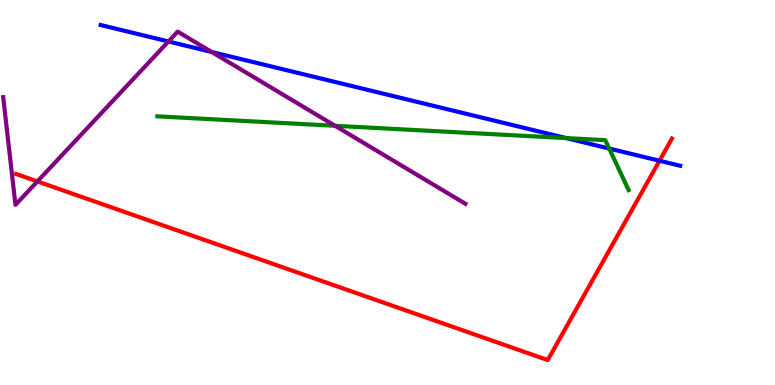[{'lines': ['blue', 'red'], 'intersections': [{'x': 8.51, 'y': 5.82}]}, {'lines': ['green', 'red'], 'intersections': []}, {'lines': ['purple', 'red'], 'intersections': [{'x': 0.482, 'y': 5.29}]}, {'lines': ['blue', 'green'], 'intersections': [{'x': 7.31, 'y': 6.41}, {'x': 7.86, 'y': 6.14}]}, {'lines': ['blue', 'purple'], 'intersections': [{'x': 2.17, 'y': 8.92}, {'x': 2.73, 'y': 8.65}]}, {'lines': ['green', 'purple'], 'intersections': [{'x': 4.32, 'y': 6.73}]}]